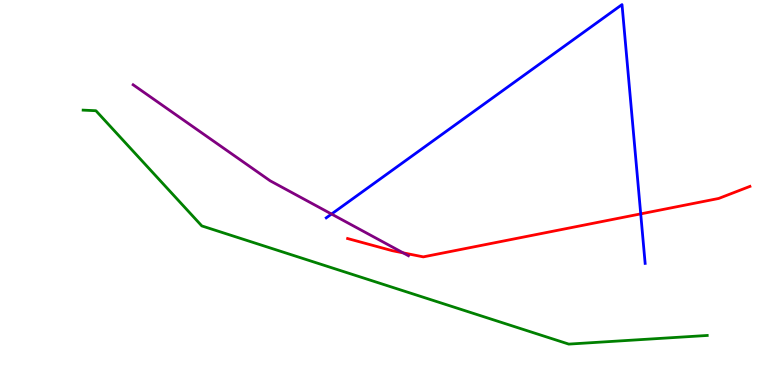[{'lines': ['blue', 'red'], 'intersections': [{'x': 8.27, 'y': 4.44}]}, {'lines': ['green', 'red'], 'intersections': []}, {'lines': ['purple', 'red'], 'intersections': [{'x': 5.2, 'y': 3.43}]}, {'lines': ['blue', 'green'], 'intersections': []}, {'lines': ['blue', 'purple'], 'intersections': [{'x': 4.28, 'y': 4.44}]}, {'lines': ['green', 'purple'], 'intersections': []}]